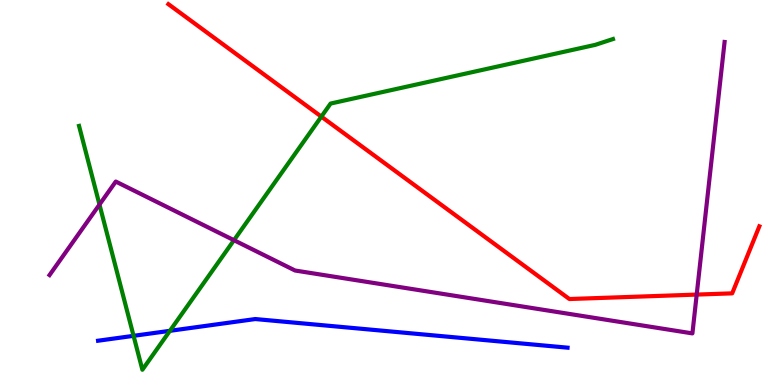[{'lines': ['blue', 'red'], 'intersections': []}, {'lines': ['green', 'red'], 'intersections': [{'x': 4.15, 'y': 6.97}]}, {'lines': ['purple', 'red'], 'intersections': [{'x': 8.99, 'y': 2.35}]}, {'lines': ['blue', 'green'], 'intersections': [{'x': 1.72, 'y': 1.28}, {'x': 2.19, 'y': 1.41}]}, {'lines': ['blue', 'purple'], 'intersections': []}, {'lines': ['green', 'purple'], 'intersections': [{'x': 1.28, 'y': 4.69}, {'x': 3.02, 'y': 3.76}]}]